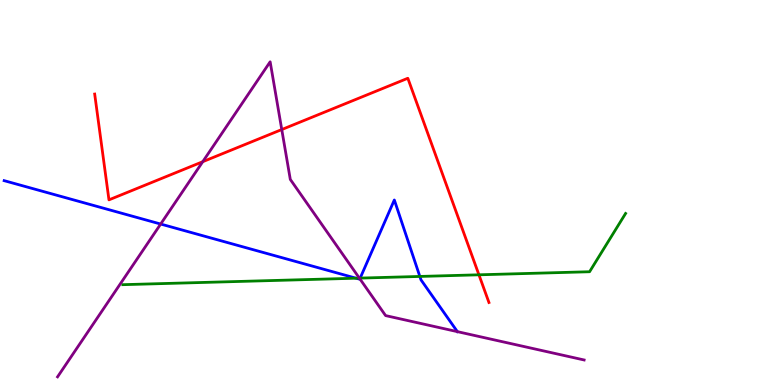[{'lines': ['blue', 'red'], 'intersections': []}, {'lines': ['green', 'red'], 'intersections': [{'x': 6.18, 'y': 2.86}]}, {'lines': ['purple', 'red'], 'intersections': [{'x': 2.62, 'y': 5.8}, {'x': 3.64, 'y': 6.63}]}, {'lines': ['blue', 'green'], 'intersections': [{'x': 4.59, 'y': 2.77}, {'x': 4.65, 'y': 2.78}, {'x': 5.42, 'y': 2.82}]}, {'lines': ['blue', 'purple'], 'intersections': [{'x': 2.07, 'y': 4.18}, {'x': 4.64, 'y': 2.76}, {'x': 5.9, 'y': 1.39}]}, {'lines': ['green', 'purple'], 'intersections': [{'x': 4.64, 'y': 2.78}]}]